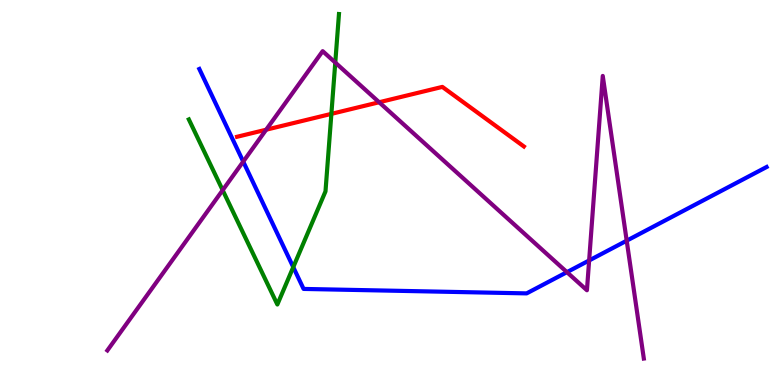[{'lines': ['blue', 'red'], 'intersections': []}, {'lines': ['green', 'red'], 'intersections': [{'x': 4.28, 'y': 7.04}]}, {'lines': ['purple', 'red'], 'intersections': [{'x': 3.43, 'y': 6.63}, {'x': 4.89, 'y': 7.34}]}, {'lines': ['blue', 'green'], 'intersections': [{'x': 3.78, 'y': 3.06}]}, {'lines': ['blue', 'purple'], 'intersections': [{'x': 3.14, 'y': 5.8}, {'x': 7.32, 'y': 2.93}, {'x': 7.6, 'y': 3.23}, {'x': 8.09, 'y': 3.75}]}, {'lines': ['green', 'purple'], 'intersections': [{'x': 2.87, 'y': 5.06}, {'x': 4.33, 'y': 8.37}]}]